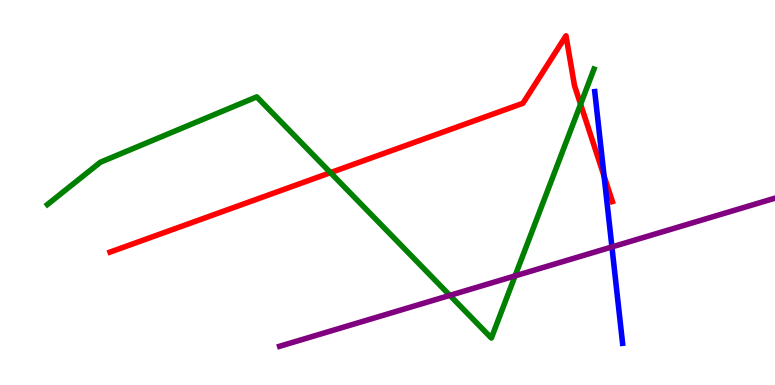[{'lines': ['blue', 'red'], 'intersections': [{'x': 7.79, 'y': 5.43}]}, {'lines': ['green', 'red'], 'intersections': [{'x': 4.26, 'y': 5.52}, {'x': 7.49, 'y': 7.29}]}, {'lines': ['purple', 'red'], 'intersections': []}, {'lines': ['blue', 'green'], 'intersections': []}, {'lines': ['blue', 'purple'], 'intersections': [{'x': 7.9, 'y': 3.59}]}, {'lines': ['green', 'purple'], 'intersections': [{'x': 5.8, 'y': 2.33}, {'x': 6.65, 'y': 2.83}]}]